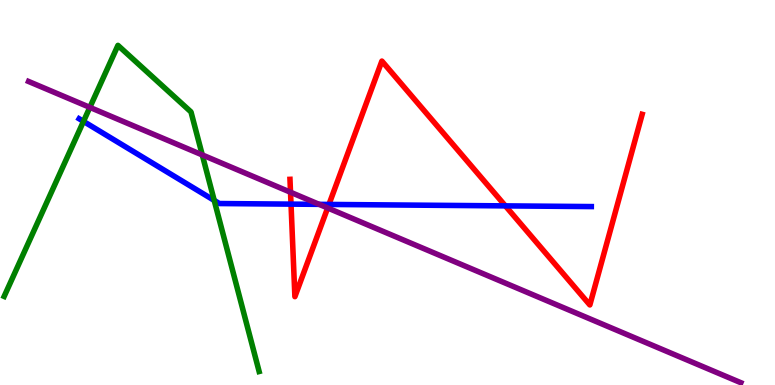[{'lines': ['blue', 'red'], 'intersections': [{'x': 3.76, 'y': 4.7}, {'x': 4.24, 'y': 4.69}, {'x': 6.52, 'y': 4.65}]}, {'lines': ['green', 'red'], 'intersections': []}, {'lines': ['purple', 'red'], 'intersections': [{'x': 3.75, 'y': 5.01}, {'x': 4.23, 'y': 4.6}]}, {'lines': ['blue', 'green'], 'intersections': [{'x': 1.08, 'y': 6.85}, {'x': 2.76, 'y': 4.79}]}, {'lines': ['blue', 'purple'], 'intersections': [{'x': 4.12, 'y': 4.69}]}, {'lines': ['green', 'purple'], 'intersections': [{'x': 1.16, 'y': 7.21}, {'x': 2.61, 'y': 5.98}]}]